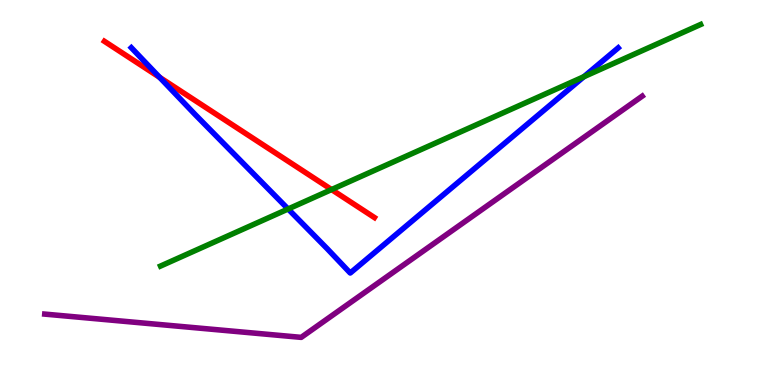[{'lines': ['blue', 'red'], 'intersections': [{'x': 2.06, 'y': 7.99}]}, {'lines': ['green', 'red'], 'intersections': [{'x': 4.28, 'y': 5.08}]}, {'lines': ['purple', 'red'], 'intersections': []}, {'lines': ['blue', 'green'], 'intersections': [{'x': 3.72, 'y': 4.57}, {'x': 7.53, 'y': 8.01}]}, {'lines': ['blue', 'purple'], 'intersections': []}, {'lines': ['green', 'purple'], 'intersections': []}]